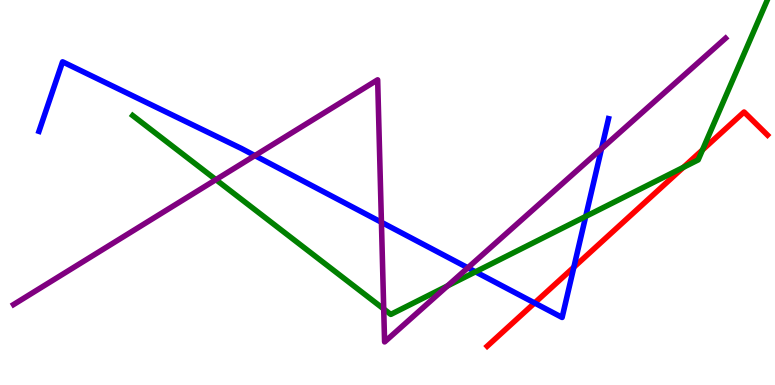[{'lines': ['blue', 'red'], 'intersections': [{'x': 6.9, 'y': 2.13}, {'x': 7.4, 'y': 3.06}]}, {'lines': ['green', 'red'], 'intersections': [{'x': 8.82, 'y': 5.65}, {'x': 9.06, 'y': 6.11}]}, {'lines': ['purple', 'red'], 'intersections': []}, {'lines': ['blue', 'green'], 'intersections': [{'x': 6.14, 'y': 2.94}, {'x': 7.56, 'y': 4.38}]}, {'lines': ['blue', 'purple'], 'intersections': [{'x': 3.29, 'y': 5.96}, {'x': 4.92, 'y': 4.23}, {'x': 6.04, 'y': 3.04}, {'x': 7.76, 'y': 6.14}]}, {'lines': ['green', 'purple'], 'intersections': [{'x': 2.79, 'y': 5.33}, {'x': 4.95, 'y': 1.98}, {'x': 5.77, 'y': 2.57}]}]